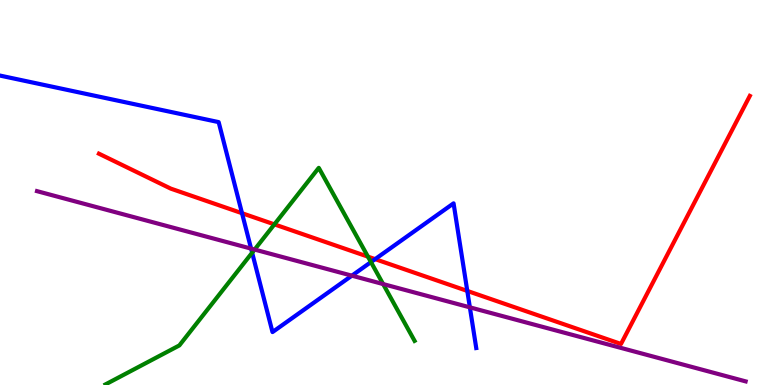[{'lines': ['blue', 'red'], 'intersections': [{'x': 3.12, 'y': 4.46}, {'x': 4.84, 'y': 3.27}, {'x': 6.03, 'y': 2.44}]}, {'lines': ['green', 'red'], 'intersections': [{'x': 3.54, 'y': 4.17}, {'x': 4.75, 'y': 3.33}]}, {'lines': ['purple', 'red'], 'intersections': []}, {'lines': ['blue', 'green'], 'intersections': [{'x': 3.25, 'y': 3.44}, {'x': 4.79, 'y': 3.19}]}, {'lines': ['blue', 'purple'], 'intersections': [{'x': 3.24, 'y': 3.54}, {'x': 4.54, 'y': 2.84}, {'x': 6.06, 'y': 2.02}]}, {'lines': ['green', 'purple'], 'intersections': [{'x': 3.29, 'y': 3.52}, {'x': 4.94, 'y': 2.62}]}]